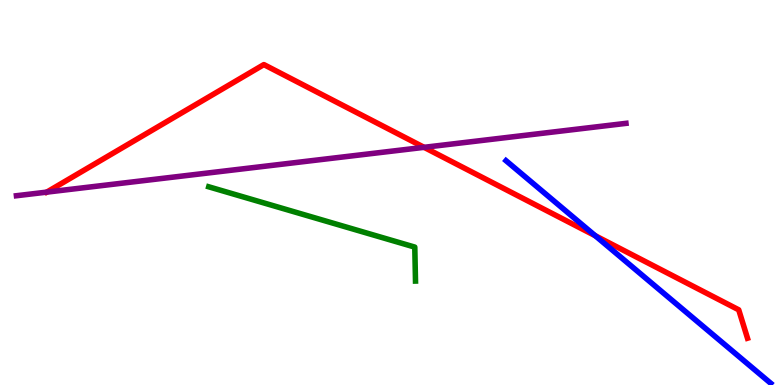[{'lines': ['blue', 'red'], 'intersections': [{'x': 7.68, 'y': 3.88}]}, {'lines': ['green', 'red'], 'intersections': []}, {'lines': ['purple', 'red'], 'intersections': [{'x': 0.603, 'y': 5.01}, {'x': 5.47, 'y': 6.17}]}, {'lines': ['blue', 'green'], 'intersections': []}, {'lines': ['blue', 'purple'], 'intersections': []}, {'lines': ['green', 'purple'], 'intersections': []}]